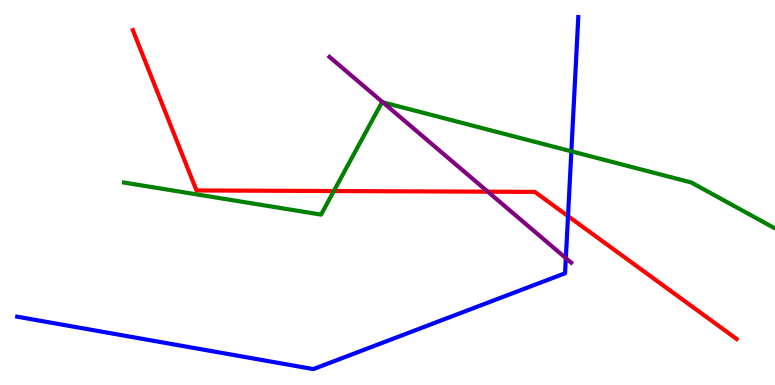[{'lines': ['blue', 'red'], 'intersections': [{'x': 7.33, 'y': 4.39}]}, {'lines': ['green', 'red'], 'intersections': [{'x': 4.31, 'y': 5.04}]}, {'lines': ['purple', 'red'], 'intersections': [{'x': 6.29, 'y': 5.02}]}, {'lines': ['blue', 'green'], 'intersections': [{'x': 7.37, 'y': 6.07}]}, {'lines': ['blue', 'purple'], 'intersections': [{'x': 7.3, 'y': 3.3}]}, {'lines': ['green', 'purple'], 'intersections': [{'x': 4.94, 'y': 7.34}]}]